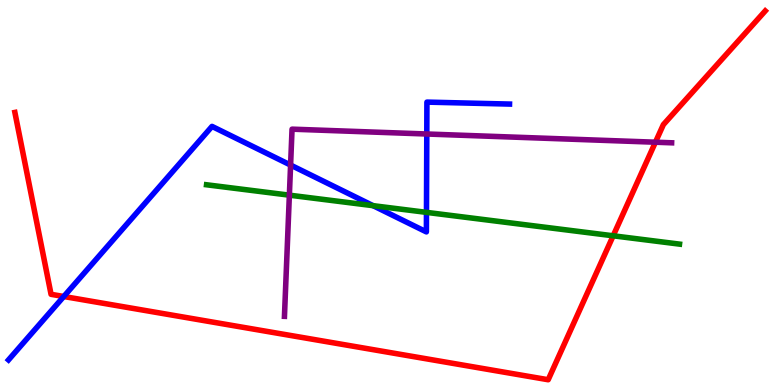[{'lines': ['blue', 'red'], 'intersections': [{'x': 0.823, 'y': 2.3}]}, {'lines': ['green', 'red'], 'intersections': [{'x': 7.91, 'y': 3.88}]}, {'lines': ['purple', 'red'], 'intersections': [{'x': 8.46, 'y': 6.31}]}, {'lines': ['blue', 'green'], 'intersections': [{'x': 4.81, 'y': 4.66}, {'x': 5.5, 'y': 4.48}]}, {'lines': ['blue', 'purple'], 'intersections': [{'x': 3.75, 'y': 5.71}, {'x': 5.51, 'y': 6.52}]}, {'lines': ['green', 'purple'], 'intersections': [{'x': 3.73, 'y': 4.93}]}]